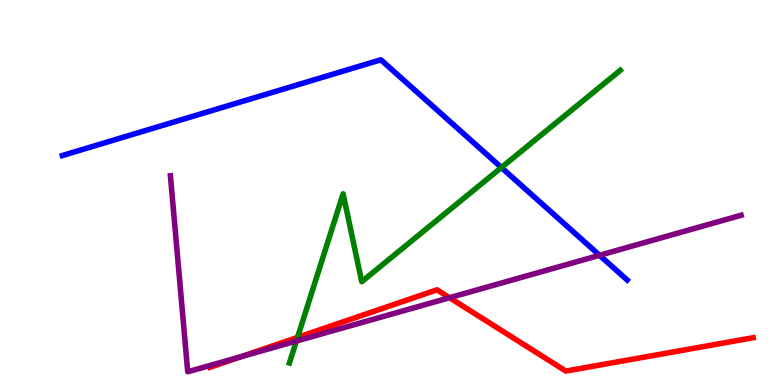[{'lines': ['blue', 'red'], 'intersections': []}, {'lines': ['green', 'red'], 'intersections': [{'x': 3.84, 'y': 1.24}]}, {'lines': ['purple', 'red'], 'intersections': [{'x': 3.11, 'y': 0.734}, {'x': 5.8, 'y': 2.27}]}, {'lines': ['blue', 'green'], 'intersections': [{'x': 6.47, 'y': 5.65}]}, {'lines': ['blue', 'purple'], 'intersections': [{'x': 7.74, 'y': 3.37}]}, {'lines': ['green', 'purple'], 'intersections': [{'x': 3.82, 'y': 1.14}]}]